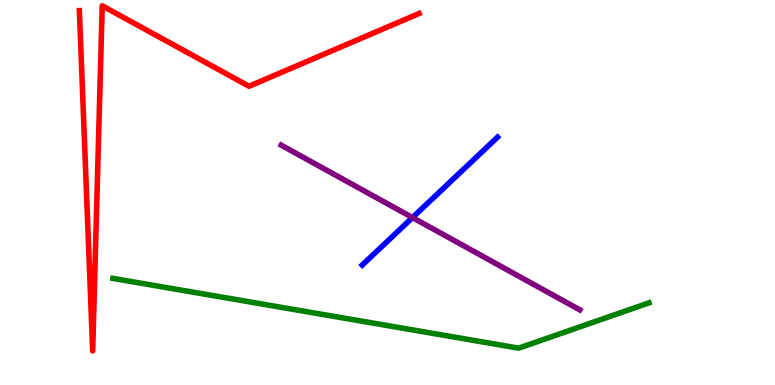[{'lines': ['blue', 'red'], 'intersections': []}, {'lines': ['green', 'red'], 'intersections': []}, {'lines': ['purple', 'red'], 'intersections': []}, {'lines': ['blue', 'green'], 'intersections': []}, {'lines': ['blue', 'purple'], 'intersections': [{'x': 5.32, 'y': 4.35}]}, {'lines': ['green', 'purple'], 'intersections': []}]